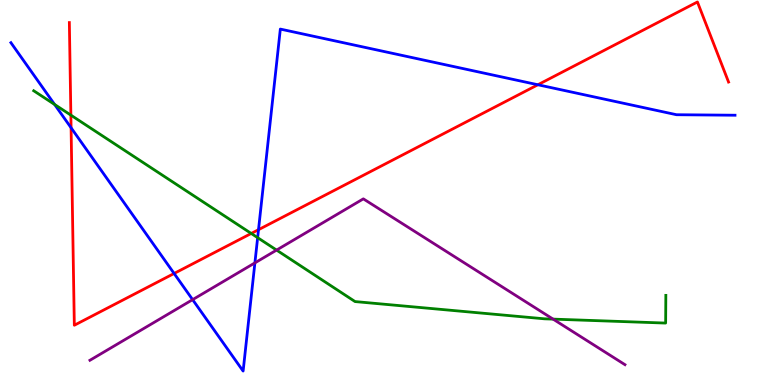[{'lines': ['blue', 'red'], 'intersections': [{'x': 0.917, 'y': 6.68}, {'x': 2.25, 'y': 2.9}, {'x': 3.34, 'y': 4.03}, {'x': 6.94, 'y': 7.8}]}, {'lines': ['green', 'red'], 'intersections': [{'x': 0.915, 'y': 7.01}, {'x': 3.24, 'y': 3.94}]}, {'lines': ['purple', 'red'], 'intersections': []}, {'lines': ['blue', 'green'], 'intersections': [{'x': 0.705, 'y': 7.29}, {'x': 3.32, 'y': 3.83}]}, {'lines': ['blue', 'purple'], 'intersections': [{'x': 2.49, 'y': 2.22}, {'x': 3.29, 'y': 3.17}]}, {'lines': ['green', 'purple'], 'intersections': [{'x': 3.57, 'y': 3.5}, {'x': 7.14, 'y': 1.71}]}]